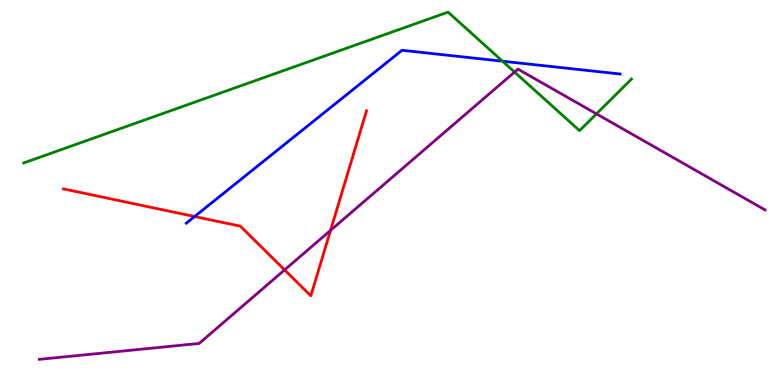[{'lines': ['blue', 'red'], 'intersections': [{'x': 2.51, 'y': 4.38}]}, {'lines': ['green', 'red'], 'intersections': []}, {'lines': ['purple', 'red'], 'intersections': [{'x': 3.67, 'y': 2.99}, {'x': 4.27, 'y': 4.02}]}, {'lines': ['blue', 'green'], 'intersections': [{'x': 6.48, 'y': 8.41}]}, {'lines': ['blue', 'purple'], 'intersections': []}, {'lines': ['green', 'purple'], 'intersections': [{'x': 6.64, 'y': 8.13}, {'x': 7.7, 'y': 7.04}]}]